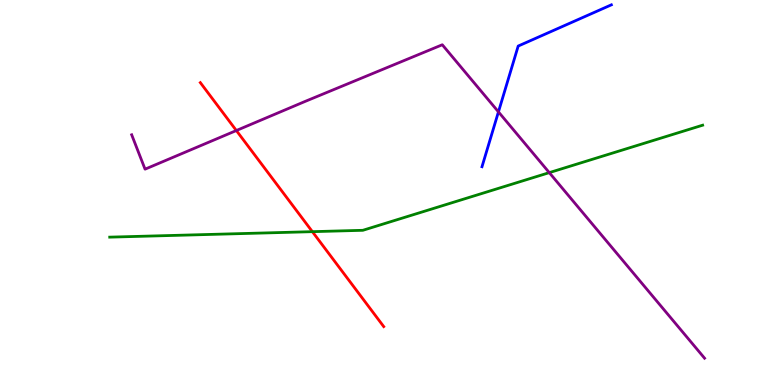[{'lines': ['blue', 'red'], 'intersections': []}, {'lines': ['green', 'red'], 'intersections': [{'x': 4.03, 'y': 3.98}]}, {'lines': ['purple', 'red'], 'intersections': [{'x': 3.05, 'y': 6.61}]}, {'lines': ['blue', 'green'], 'intersections': []}, {'lines': ['blue', 'purple'], 'intersections': [{'x': 6.43, 'y': 7.09}]}, {'lines': ['green', 'purple'], 'intersections': [{'x': 7.09, 'y': 5.52}]}]